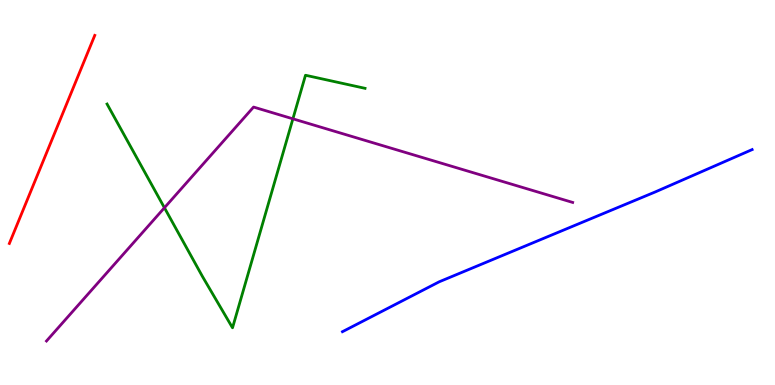[{'lines': ['blue', 'red'], 'intersections': []}, {'lines': ['green', 'red'], 'intersections': []}, {'lines': ['purple', 'red'], 'intersections': []}, {'lines': ['blue', 'green'], 'intersections': []}, {'lines': ['blue', 'purple'], 'intersections': []}, {'lines': ['green', 'purple'], 'intersections': [{'x': 2.12, 'y': 4.6}, {'x': 3.78, 'y': 6.91}]}]